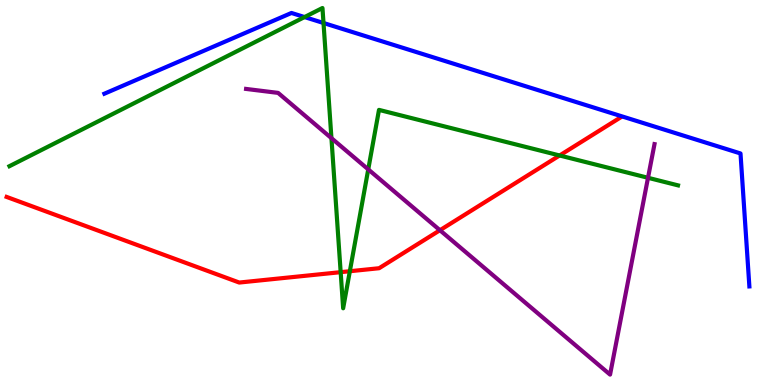[{'lines': ['blue', 'red'], 'intersections': []}, {'lines': ['green', 'red'], 'intersections': [{'x': 4.4, 'y': 2.93}, {'x': 4.51, 'y': 2.96}, {'x': 7.22, 'y': 5.96}]}, {'lines': ['purple', 'red'], 'intersections': [{'x': 5.68, 'y': 4.02}]}, {'lines': ['blue', 'green'], 'intersections': [{'x': 3.93, 'y': 9.56}, {'x': 4.17, 'y': 9.4}]}, {'lines': ['blue', 'purple'], 'intersections': []}, {'lines': ['green', 'purple'], 'intersections': [{'x': 4.28, 'y': 6.41}, {'x': 4.75, 'y': 5.6}, {'x': 8.36, 'y': 5.38}]}]